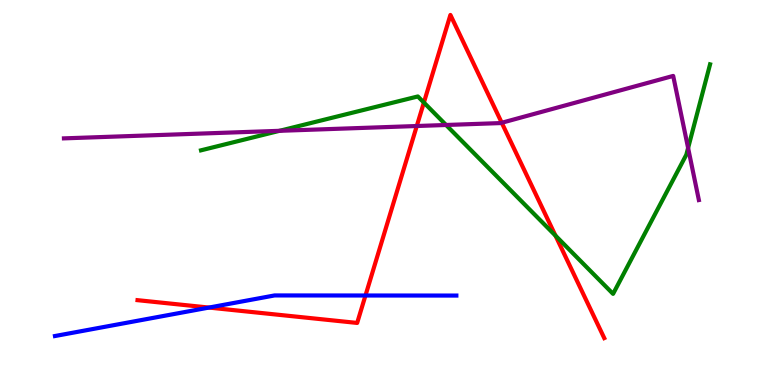[{'lines': ['blue', 'red'], 'intersections': [{'x': 2.7, 'y': 2.01}, {'x': 4.72, 'y': 2.32}]}, {'lines': ['green', 'red'], 'intersections': [{'x': 5.47, 'y': 7.34}, {'x': 7.17, 'y': 3.88}]}, {'lines': ['purple', 'red'], 'intersections': [{'x': 5.38, 'y': 6.73}, {'x': 6.47, 'y': 6.81}]}, {'lines': ['blue', 'green'], 'intersections': []}, {'lines': ['blue', 'purple'], 'intersections': []}, {'lines': ['green', 'purple'], 'intersections': [{'x': 3.61, 'y': 6.6}, {'x': 5.76, 'y': 6.75}, {'x': 8.88, 'y': 6.16}]}]